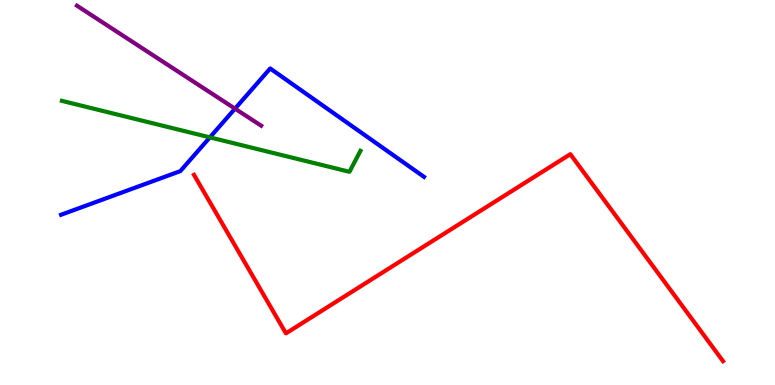[{'lines': ['blue', 'red'], 'intersections': []}, {'lines': ['green', 'red'], 'intersections': []}, {'lines': ['purple', 'red'], 'intersections': []}, {'lines': ['blue', 'green'], 'intersections': [{'x': 2.71, 'y': 6.43}]}, {'lines': ['blue', 'purple'], 'intersections': [{'x': 3.03, 'y': 7.18}]}, {'lines': ['green', 'purple'], 'intersections': []}]